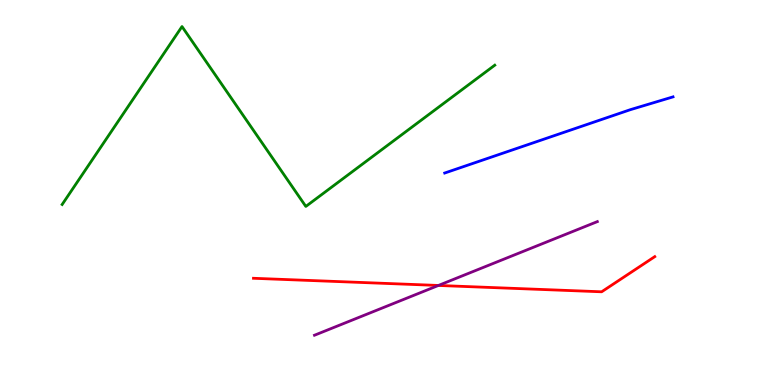[{'lines': ['blue', 'red'], 'intersections': []}, {'lines': ['green', 'red'], 'intersections': []}, {'lines': ['purple', 'red'], 'intersections': [{'x': 5.66, 'y': 2.59}]}, {'lines': ['blue', 'green'], 'intersections': []}, {'lines': ['blue', 'purple'], 'intersections': []}, {'lines': ['green', 'purple'], 'intersections': []}]